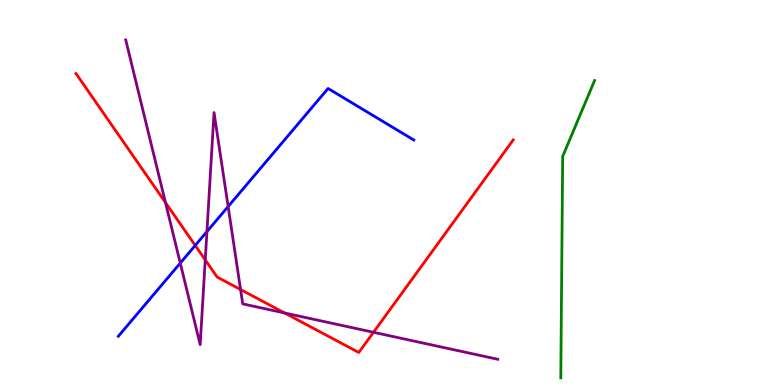[{'lines': ['blue', 'red'], 'intersections': [{'x': 2.52, 'y': 3.62}]}, {'lines': ['green', 'red'], 'intersections': []}, {'lines': ['purple', 'red'], 'intersections': [{'x': 2.14, 'y': 4.74}, {'x': 2.65, 'y': 3.25}, {'x': 3.1, 'y': 2.48}, {'x': 3.67, 'y': 1.87}, {'x': 4.82, 'y': 1.37}]}, {'lines': ['blue', 'green'], 'intersections': []}, {'lines': ['blue', 'purple'], 'intersections': [{'x': 2.33, 'y': 3.17}, {'x': 2.67, 'y': 3.98}, {'x': 2.94, 'y': 4.64}]}, {'lines': ['green', 'purple'], 'intersections': []}]